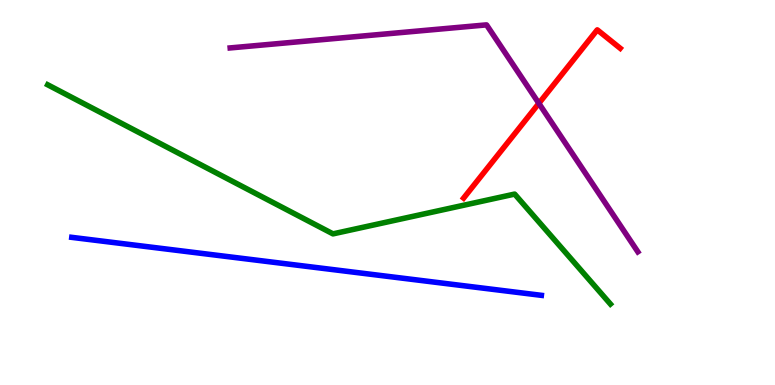[{'lines': ['blue', 'red'], 'intersections': []}, {'lines': ['green', 'red'], 'intersections': []}, {'lines': ['purple', 'red'], 'intersections': [{'x': 6.95, 'y': 7.32}]}, {'lines': ['blue', 'green'], 'intersections': []}, {'lines': ['blue', 'purple'], 'intersections': []}, {'lines': ['green', 'purple'], 'intersections': []}]